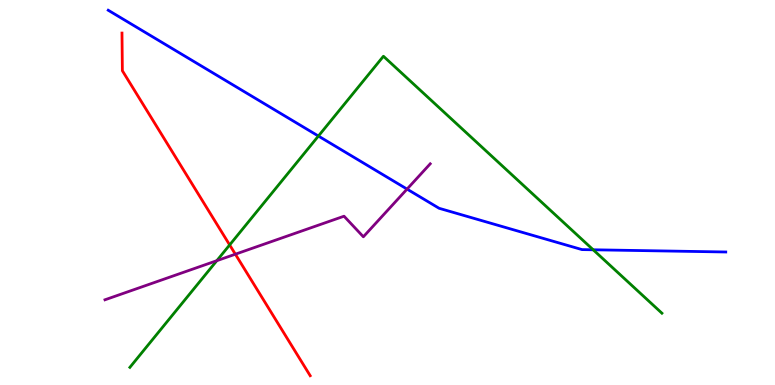[{'lines': ['blue', 'red'], 'intersections': []}, {'lines': ['green', 'red'], 'intersections': [{'x': 2.96, 'y': 3.64}]}, {'lines': ['purple', 'red'], 'intersections': [{'x': 3.04, 'y': 3.4}]}, {'lines': ['blue', 'green'], 'intersections': [{'x': 4.11, 'y': 6.47}, {'x': 7.65, 'y': 3.51}]}, {'lines': ['blue', 'purple'], 'intersections': [{'x': 5.25, 'y': 5.09}]}, {'lines': ['green', 'purple'], 'intersections': [{'x': 2.8, 'y': 3.23}]}]